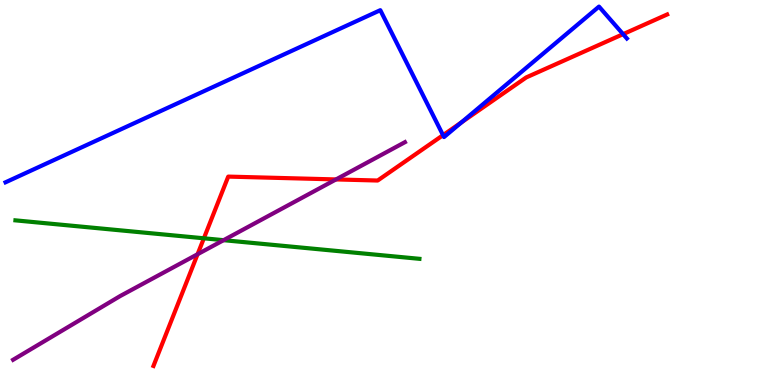[{'lines': ['blue', 'red'], 'intersections': [{'x': 5.72, 'y': 6.49}, {'x': 5.95, 'y': 6.82}, {'x': 8.04, 'y': 9.11}]}, {'lines': ['green', 'red'], 'intersections': [{'x': 2.63, 'y': 3.81}]}, {'lines': ['purple', 'red'], 'intersections': [{'x': 2.55, 'y': 3.4}, {'x': 4.34, 'y': 5.34}]}, {'lines': ['blue', 'green'], 'intersections': []}, {'lines': ['blue', 'purple'], 'intersections': []}, {'lines': ['green', 'purple'], 'intersections': [{'x': 2.88, 'y': 3.76}]}]